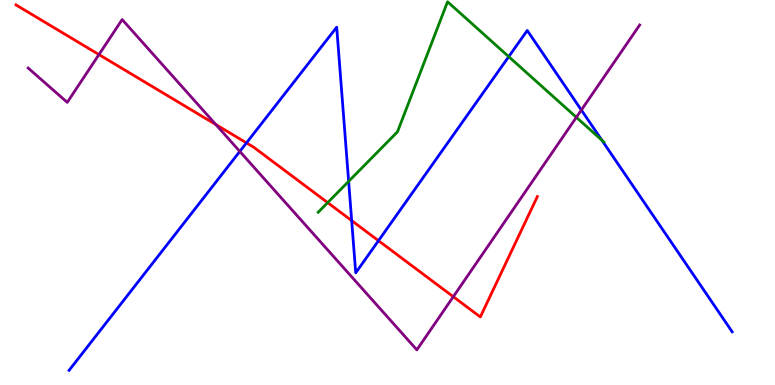[{'lines': ['blue', 'red'], 'intersections': [{'x': 3.18, 'y': 6.29}, {'x': 4.54, 'y': 4.27}, {'x': 4.88, 'y': 3.75}]}, {'lines': ['green', 'red'], 'intersections': [{'x': 4.23, 'y': 4.74}]}, {'lines': ['purple', 'red'], 'intersections': [{'x': 1.28, 'y': 8.58}, {'x': 2.78, 'y': 6.77}, {'x': 5.85, 'y': 2.29}]}, {'lines': ['blue', 'green'], 'intersections': [{'x': 4.5, 'y': 5.29}, {'x': 6.56, 'y': 8.53}, {'x': 7.77, 'y': 6.36}]}, {'lines': ['blue', 'purple'], 'intersections': [{'x': 3.09, 'y': 6.07}, {'x': 7.5, 'y': 7.14}]}, {'lines': ['green', 'purple'], 'intersections': [{'x': 7.44, 'y': 6.95}]}]